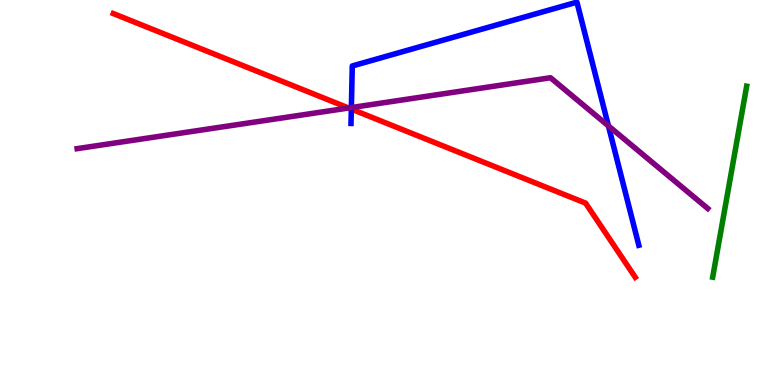[{'lines': ['blue', 'red'], 'intersections': [{'x': 4.53, 'y': 7.17}]}, {'lines': ['green', 'red'], 'intersections': []}, {'lines': ['purple', 'red'], 'intersections': [{'x': 4.5, 'y': 7.2}]}, {'lines': ['blue', 'green'], 'intersections': []}, {'lines': ['blue', 'purple'], 'intersections': [{'x': 4.53, 'y': 7.21}, {'x': 7.85, 'y': 6.73}]}, {'lines': ['green', 'purple'], 'intersections': []}]